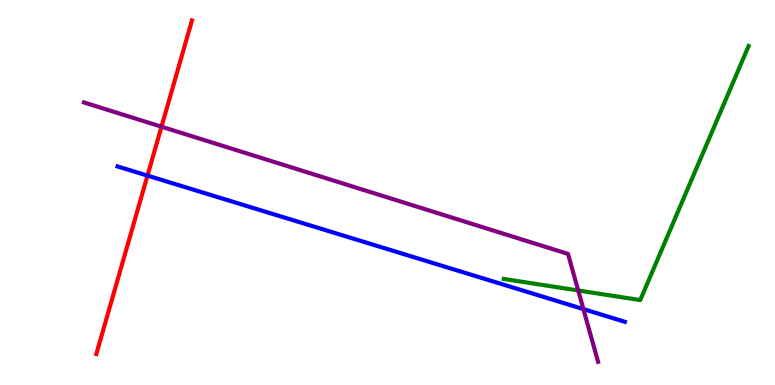[{'lines': ['blue', 'red'], 'intersections': [{'x': 1.9, 'y': 5.44}]}, {'lines': ['green', 'red'], 'intersections': []}, {'lines': ['purple', 'red'], 'intersections': [{'x': 2.08, 'y': 6.71}]}, {'lines': ['blue', 'green'], 'intersections': []}, {'lines': ['blue', 'purple'], 'intersections': [{'x': 7.53, 'y': 1.97}]}, {'lines': ['green', 'purple'], 'intersections': [{'x': 7.46, 'y': 2.46}]}]